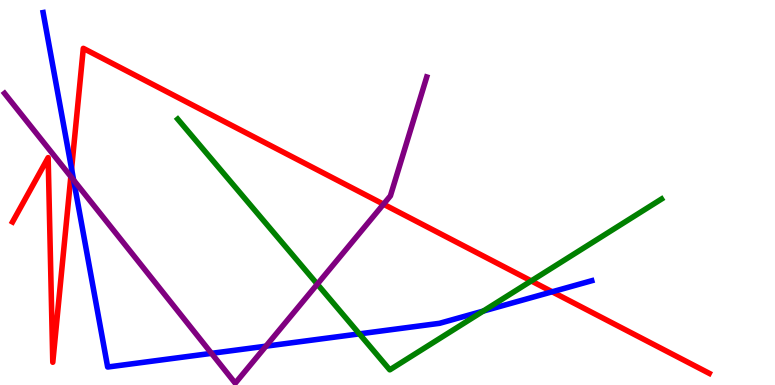[{'lines': ['blue', 'red'], 'intersections': [{'x': 0.924, 'y': 5.61}, {'x': 7.12, 'y': 2.42}]}, {'lines': ['green', 'red'], 'intersections': [{'x': 6.85, 'y': 2.7}]}, {'lines': ['purple', 'red'], 'intersections': [{'x': 0.914, 'y': 5.41}, {'x': 4.95, 'y': 4.7}]}, {'lines': ['blue', 'green'], 'intersections': [{'x': 4.64, 'y': 1.33}, {'x': 6.24, 'y': 1.92}]}, {'lines': ['blue', 'purple'], 'intersections': [{'x': 0.95, 'y': 5.32}, {'x': 2.73, 'y': 0.822}, {'x': 3.43, 'y': 1.01}]}, {'lines': ['green', 'purple'], 'intersections': [{'x': 4.09, 'y': 2.62}]}]